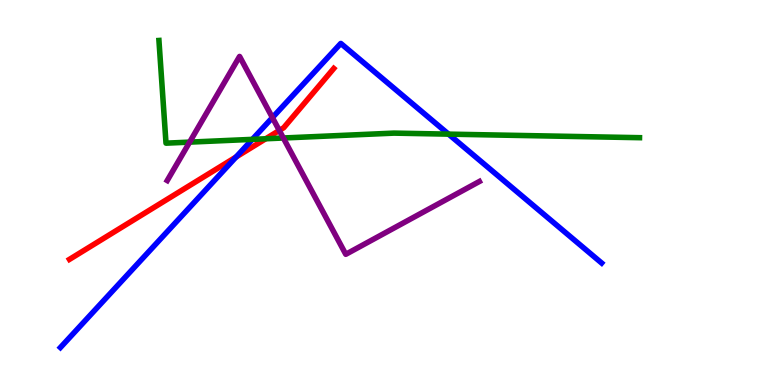[{'lines': ['blue', 'red'], 'intersections': [{'x': 3.05, 'y': 5.92}]}, {'lines': ['green', 'red'], 'intersections': [{'x': 3.43, 'y': 6.4}]}, {'lines': ['purple', 'red'], 'intersections': [{'x': 3.6, 'y': 6.61}]}, {'lines': ['blue', 'green'], 'intersections': [{'x': 3.26, 'y': 6.38}, {'x': 5.79, 'y': 6.52}]}, {'lines': ['blue', 'purple'], 'intersections': [{'x': 3.51, 'y': 6.95}]}, {'lines': ['green', 'purple'], 'intersections': [{'x': 2.45, 'y': 6.31}, {'x': 3.66, 'y': 6.42}]}]